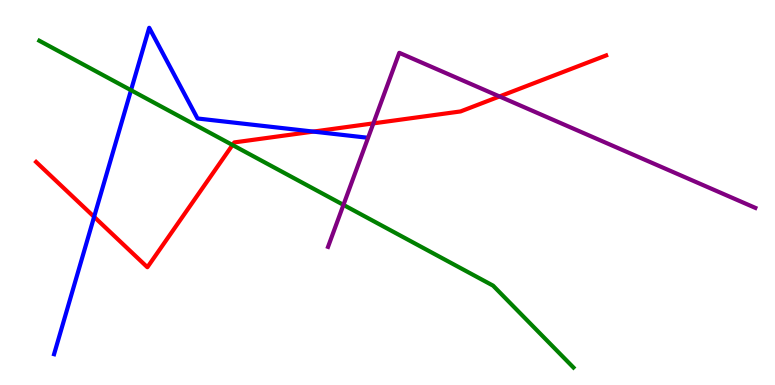[{'lines': ['blue', 'red'], 'intersections': [{'x': 1.21, 'y': 4.37}, {'x': 4.04, 'y': 6.58}]}, {'lines': ['green', 'red'], 'intersections': [{'x': 3.0, 'y': 6.23}]}, {'lines': ['purple', 'red'], 'intersections': [{'x': 4.82, 'y': 6.8}, {'x': 6.45, 'y': 7.49}]}, {'lines': ['blue', 'green'], 'intersections': [{'x': 1.69, 'y': 7.66}]}, {'lines': ['blue', 'purple'], 'intersections': []}, {'lines': ['green', 'purple'], 'intersections': [{'x': 4.43, 'y': 4.68}]}]